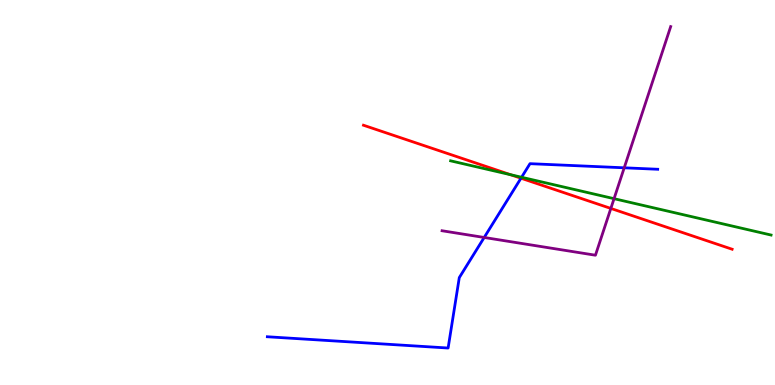[{'lines': ['blue', 'red'], 'intersections': [{'x': 6.72, 'y': 5.37}]}, {'lines': ['green', 'red'], 'intersections': [{'x': 6.59, 'y': 5.46}]}, {'lines': ['purple', 'red'], 'intersections': [{'x': 7.88, 'y': 4.59}]}, {'lines': ['blue', 'green'], 'intersections': [{'x': 6.73, 'y': 5.4}]}, {'lines': ['blue', 'purple'], 'intersections': [{'x': 6.25, 'y': 3.83}, {'x': 8.05, 'y': 5.64}]}, {'lines': ['green', 'purple'], 'intersections': [{'x': 7.92, 'y': 4.84}]}]